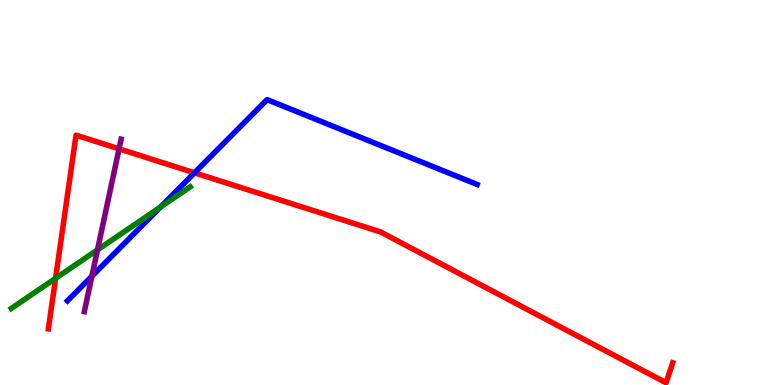[{'lines': ['blue', 'red'], 'intersections': [{'x': 2.51, 'y': 5.51}]}, {'lines': ['green', 'red'], 'intersections': [{'x': 0.717, 'y': 2.77}]}, {'lines': ['purple', 'red'], 'intersections': [{'x': 1.54, 'y': 6.13}]}, {'lines': ['blue', 'green'], 'intersections': [{'x': 2.07, 'y': 4.62}]}, {'lines': ['blue', 'purple'], 'intersections': [{'x': 1.19, 'y': 2.83}]}, {'lines': ['green', 'purple'], 'intersections': [{'x': 1.26, 'y': 3.51}]}]